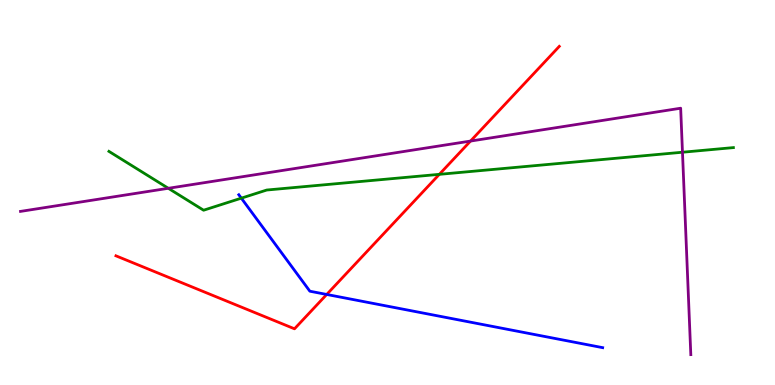[{'lines': ['blue', 'red'], 'intersections': [{'x': 4.22, 'y': 2.35}]}, {'lines': ['green', 'red'], 'intersections': [{'x': 5.67, 'y': 5.47}]}, {'lines': ['purple', 'red'], 'intersections': [{'x': 6.07, 'y': 6.34}]}, {'lines': ['blue', 'green'], 'intersections': [{'x': 3.11, 'y': 4.85}]}, {'lines': ['blue', 'purple'], 'intersections': []}, {'lines': ['green', 'purple'], 'intersections': [{'x': 2.17, 'y': 5.11}, {'x': 8.81, 'y': 6.05}]}]